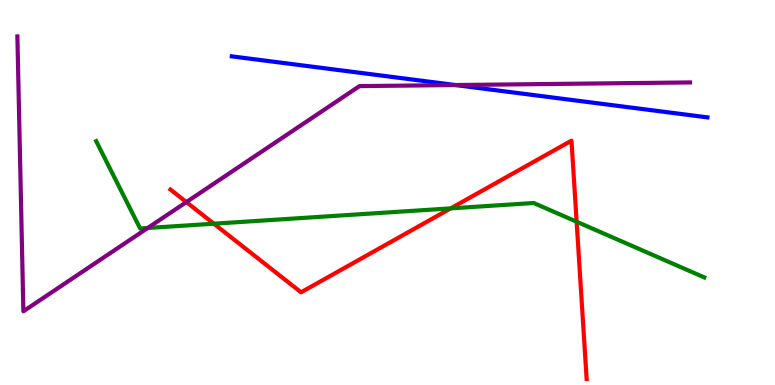[{'lines': ['blue', 'red'], 'intersections': []}, {'lines': ['green', 'red'], 'intersections': [{'x': 2.76, 'y': 4.19}, {'x': 5.82, 'y': 4.59}, {'x': 7.44, 'y': 4.24}]}, {'lines': ['purple', 'red'], 'intersections': [{'x': 2.4, 'y': 4.75}]}, {'lines': ['blue', 'green'], 'intersections': []}, {'lines': ['blue', 'purple'], 'intersections': [{'x': 5.88, 'y': 7.79}]}, {'lines': ['green', 'purple'], 'intersections': [{'x': 1.91, 'y': 4.08}]}]